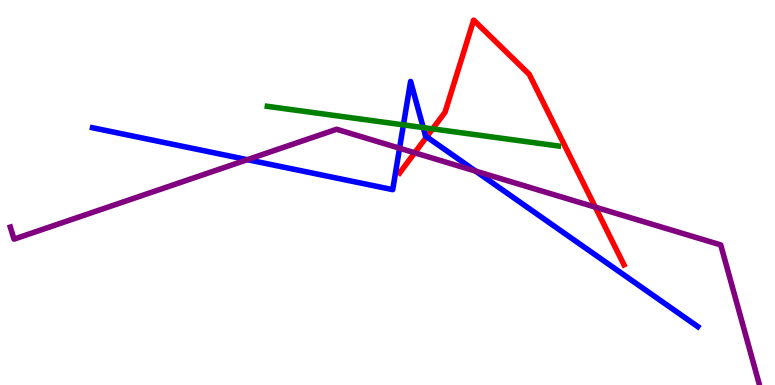[{'lines': ['blue', 'red'], 'intersections': [{'x': 5.51, 'y': 6.45}]}, {'lines': ['green', 'red'], 'intersections': [{'x': 5.58, 'y': 6.65}]}, {'lines': ['purple', 'red'], 'intersections': [{'x': 5.35, 'y': 6.03}, {'x': 7.68, 'y': 4.62}]}, {'lines': ['blue', 'green'], 'intersections': [{'x': 5.21, 'y': 6.76}, {'x': 5.46, 'y': 6.69}]}, {'lines': ['blue', 'purple'], 'intersections': [{'x': 3.19, 'y': 5.85}, {'x': 5.16, 'y': 6.15}, {'x': 6.14, 'y': 5.56}]}, {'lines': ['green', 'purple'], 'intersections': []}]